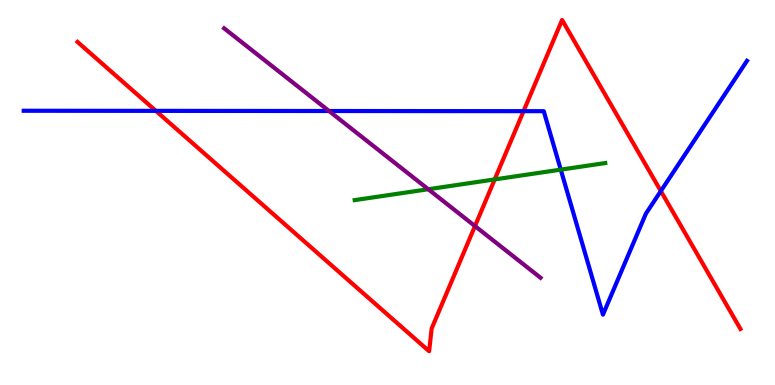[{'lines': ['blue', 'red'], 'intersections': [{'x': 2.01, 'y': 7.12}, {'x': 6.76, 'y': 7.11}, {'x': 8.53, 'y': 5.04}]}, {'lines': ['green', 'red'], 'intersections': [{'x': 6.38, 'y': 5.34}]}, {'lines': ['purple', 'red'], 'intersections': [{'x': 6.13, 'y': 4.13}]}, {'lines': ['blue', 'green'], 'intersections': [{'x': 7.24, 'y': 5.59}]}, {'lines': ['blue', 'purple'], 'intersections': [{'x': 4.25, 'y': 7.12}]}, {'lines': ['green', 'purple'], 'intersections': [{'x': 5.53, 'y': 5.08}]}]